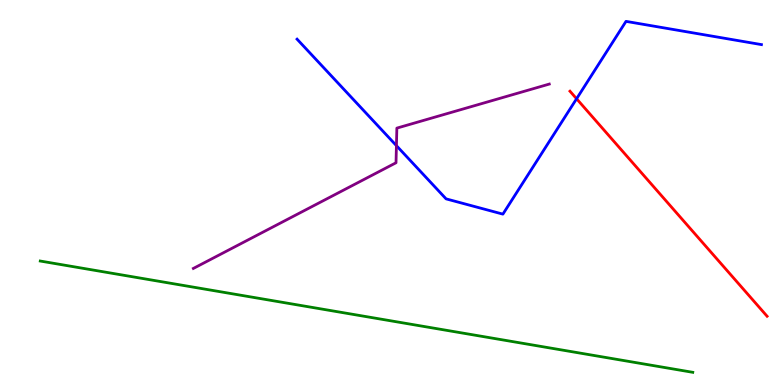[{'lines': ['blue', 'red'], 'intersections': [{'x': 7.44, 'y': 7.43}]}, {'lines': ['green', 'red'], 'intersections': []}, {'lines': ['purple', 'red'], 'intersections': []}, {'lines': ['blue', 'green'], 'intersections': []}, {'lines': ['blue', 'purple'], 'intersections': [{'x': 5.12, 'y': 6.22}]}, {'lines': ['green', 'purple'], 'intersections': []}]